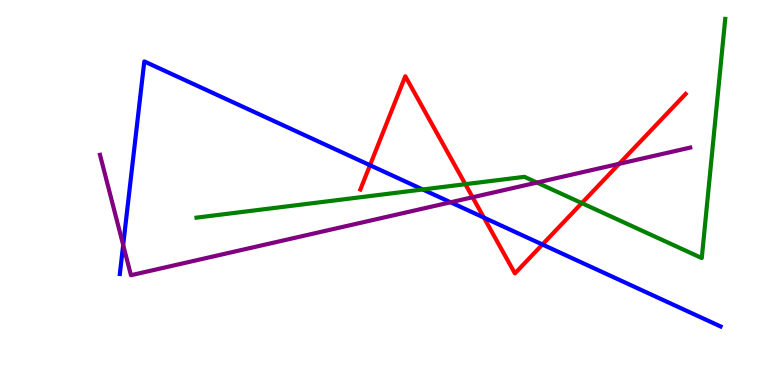[{'lines': ['blue', 'red'], 'intersections': [{'x': 4.77, 'y': 5.71}, {'x': 6.24, 'y': 4.35}, {'x': 7.0, 'y': 3.65}]}, {'lines': ['green', 'red'], 'intersections': [{'x': 6.0, 'y': 5.22}, {'x': 7.51, 'y': 4.72}]}, {'lines': ['purple', 'red'], 'intersections': [{'x': 6.1, 'y': 4.88}, {'x': 7.99, 'y': 5.75}]}, {'lines': ['blue', 'green'], 'intersections': [{'x': 5.45, 'y': 5.08}]}, {'lines': ['blue', 'purple'], 'intersections': [{'x': 1.59, 'y': 3.64}, {'x': 5.81, 'y': 4.75}]}, {'lines': ['green', 'purple'], 'intersections': [{'x': 6.93, 'y': 5.26}]}]